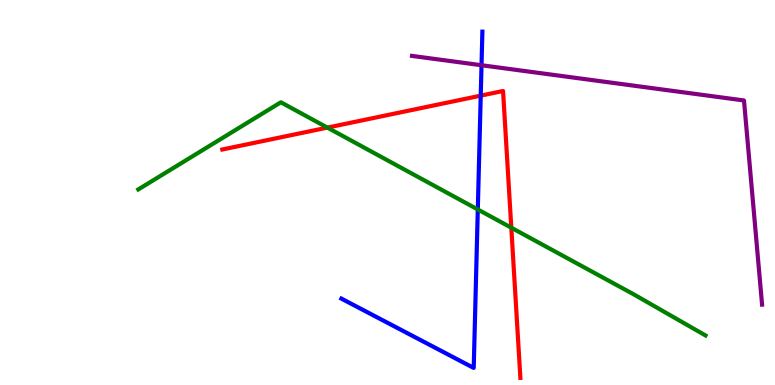[{'lines': ['blue', 'red'], 'intersections': [{'x': 6.2, 'y': 7.52}]}, {'lines': ['green', 'red'], 'intersections': [{'x': 4.22, 'y': 6.69}, {'x': 6.6, 'y': 4.09}]}, {'lines': ['purple', 'red'], 'intersections': []}, {'lines': ['blue', 'green'], 'intersections': [{'x': 6.17, 'y': 4.56}]}, {'lines': ['blue', 'purple'], 'intersections': [{'x': 6.21, 'y': 8.31}]}, {'lines': ['green', 'purple'], 'intersections': []}]